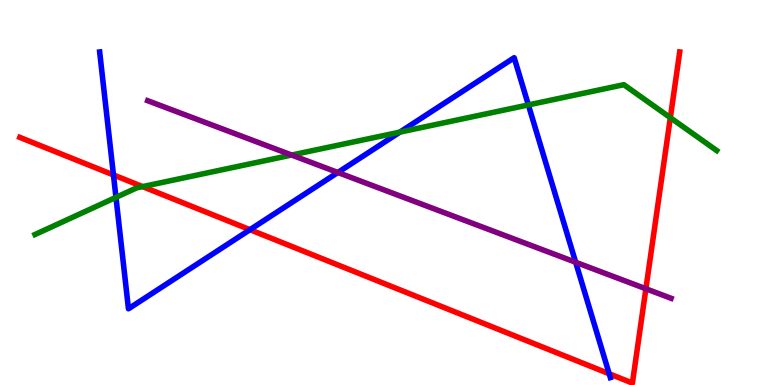[{'lines': ['blue', 'red'], 'intersections': [{'x': 1.46, 'y': 5.46}, {'x': 3.23, 'y': 4.03}, {'x': 7.86, 'y': 0.292}]}, {'lines': ['green', 'red'], 'intersections': [{'x': 1.84, 'y': 5.15}, {'x': 8.65, 'y': 6.94}]}, {'lines': ['purple', 'red'], 'intersections': [{'x': 8.33, 'y': 2.5}]}, {'lines': ['blue', 'green'], 'intersections': [{'x': 1.5, 'y': 4.87}, {'x': 5.16, 'y': 6.57}, {'x': 6.82, 'y': 7.27}]}, {'lines': ['blue', 'purple'], 'intersections': [{'x': 4.36, 'y': 5.52}, {'x': 7.43, 'y': 3.19}]}, {'lines': ['green', 'purple'], 'intersections': [{'x': 3.76, 'y': 5.97}]}]